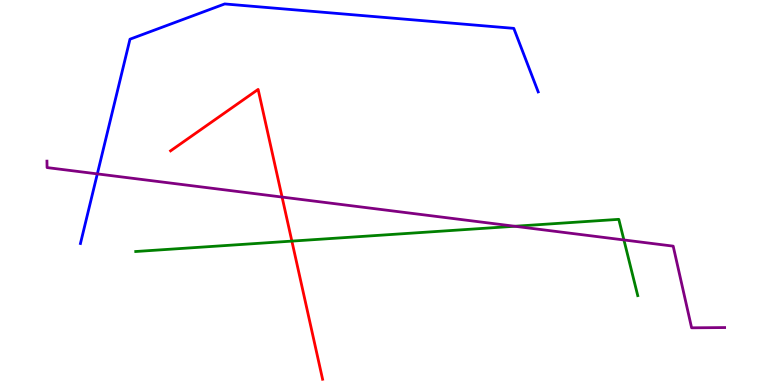[{'lines': ['blue', 'red'], 'intersections': []}, {'lines': ['green', 'red'], 'intersections': [{'x': 3.77, 'y': 3.74}]}, {'lines': ['purple', 'red'], 'intersections': [{'x': 3.64, 'y': 4.88}]}, {'lines': ['blue', 'green'], 'intersections': []}, {'lines': ['blue', 'purple'], 'intersections': [{'x': 1.26, 'y': 5.48}]}, {'lines': ['green', 'purple'], 'intersections': [{'x': 6.64, 'y': 4.12}, {'x': 8.05, 'y': 3.77}]}]